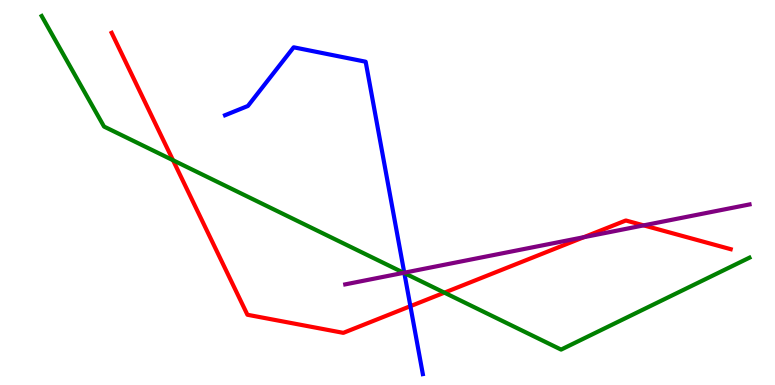[{'lines': ['blue', 'red'], 'intersections': [{'x': 5.3, 'y': 2.05}]}, {'lines': ['green', 'red'], 'intersections': [{'x': 2.23, 'y': 5.84}, {'x': 5.73, 'y': 2.4}]}, {'lines': ['purple', 'red'], 'intersections': [{'x': 7.53, 'y': 3.84}, {'x': 8.31, 'y': 4.15}]}, {'lines': ['blue', 'green'], 'intersections': [{'x': 5.22, 'y': 2.91}]}, {'lines': ['blue', 'purple'], 'intersections': [{'x': 5.22, 'y': 2.92}]}, {'lines': ['green', 'purple'], 'intersections': [{'x': 5.21, 'y': 2.91}]}]